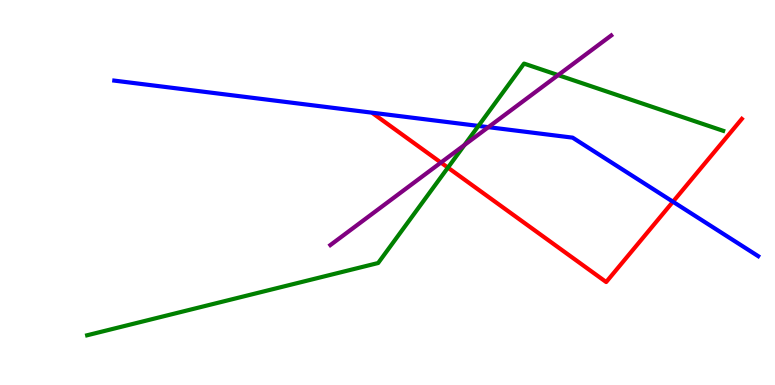[{'lines': ['blue', 'red'], 'intersections': [{'x': 8.68, 'y': 4.76}]}, {'lines': ['green', 'red'], 'intersections': [{'x': 5.78, 'y': 5.65}]}, {'lines': ['purple', 'red'], 'intersections': [{'x': 5.69, 'y': 5.78}]}, {'lines': ['blue', 'green'], 'intersections': [{'x': 6.17, 'y': 6.73}]}, {'lines': ['blue', 'purple'], 'intersections': [{'x': 6.3, 'y': 6.7}]}, {'lines': ['green', 'purple'], 'intersections': [{'x': 5.99, 'y': 6.23}, {'x': 7.2, 'y': 8.05}]}]